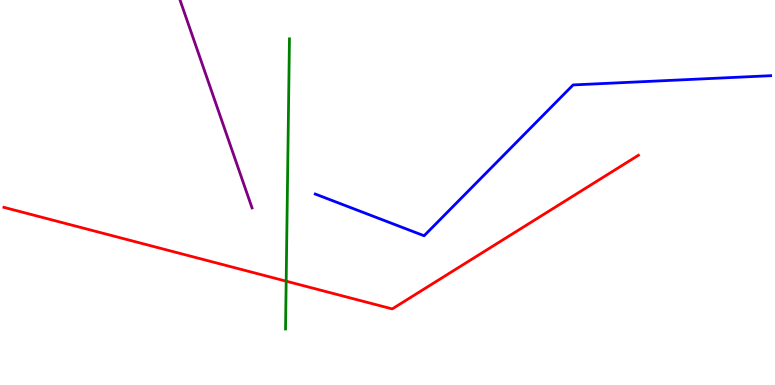[{'lines': ['blue', 'red'], 'intersections': []}, {'lines': ['green', 'red'], 'intersections': [{'x': 3.69, 'y': 2.7}]}, {'lines': ['purple', 'red'], 'intersections': []}, {'lines': ['blue', 'green'], 'intersections': []}, {'lines': ['blue', 'purple'], 'intersections': []}, {'lines': ['green', 'purple'], 'intersections': []}]